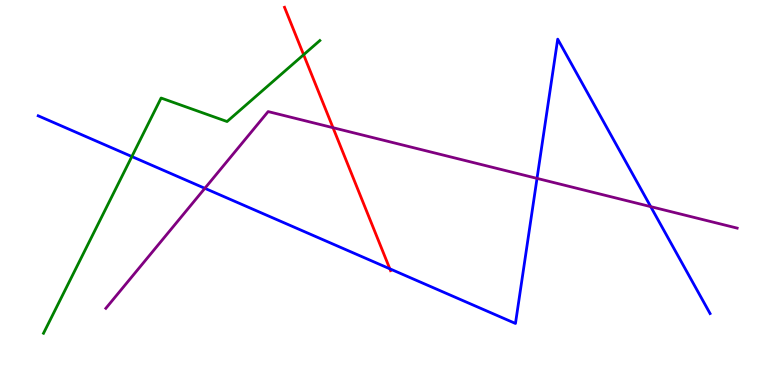[{'lines': ['blue', 'red'], 'intersections': [{'x': 5.03, 'y': 3.02}]}, {'lines': ['green', 'red'], 'intersections': [{'x': 3.92, 'y': 8.58}]}, {'lines': ['purple', 'red'], 'intersections': [{'x': 4.3, 'y': 6.68}]}, {'lines': ['blue', 'green'], 'intersections': [{'x': 1.7, 'y': 5.93}]}, {'lines': ['blue', 'purple'], 'intersections': [{'x': 2.64, 'y': 5.11}, {'x': 6.93, 'y': 5.37}, {'x': 8.4, 'y': 4.63}]}, {'lines': ['green', 'purple'], 'intersections': []}]